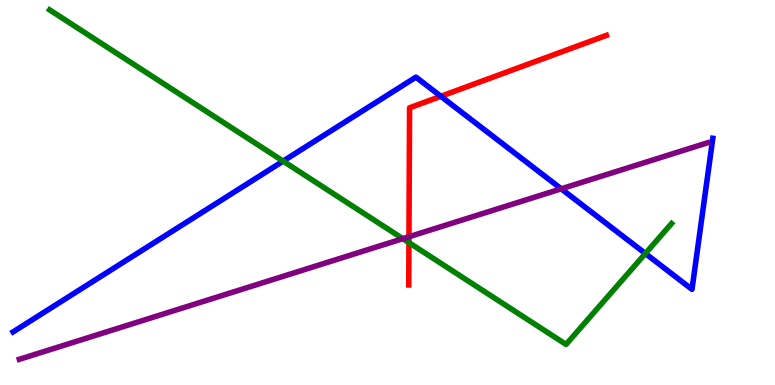[{'lines': ['blue', 'red'], 'intersections': [{'x': 5.69, 'y': 7.5}]}, {'lines': ['green', 'red'], 'intersections': [{'x': 5.28, 'y': 3.7}]}, {'lines': ['purple', 'red'], 'intersections': [{'x': 5.28, 'y': 3.85}]}, {'lines': ['blue', 'green'], 'intersections': [{'x': 3.65, 'y': 5.81}, {'x': 8.33, 'y': 3.42}]}, {'lines': ['blue', 'purple'], 'intersections': [{'x': 7.24, 'y': 5.1}]}, {'lines': ['green', 'purple'], 'intersections': [{'x': 5.2, 'y': 3.8}]}]